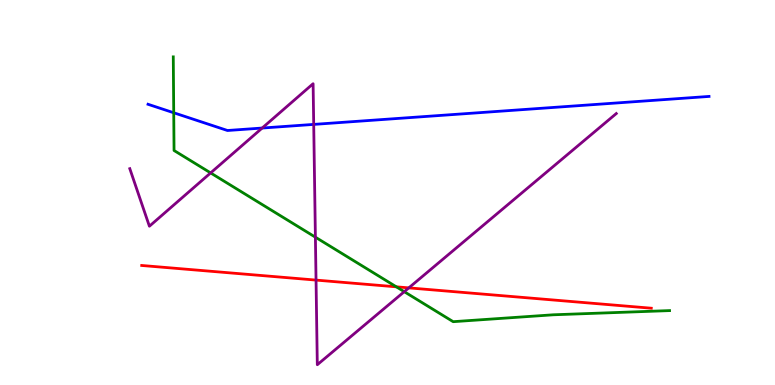[{'lines': ['blue', 'red'], 'intersections': []}, {'lines': ['green', 'red'], 'intersections': [{'x': 5.11, 'y': 2.55}]}, {'lines': ['purple', 'red'], 'intersections': [{'x': 4.08, 'y': 2.72}, {'x': 5.27, 'y': 2.52}]}, {'lines': ['blue', 'green'], 'intersections': [{'x': 2.24, 'y': 7.07}]}, {'lines': ['blue', 'purple'], 'intersections': [{'x': 3.38, 'y': 6.67}, {'x': 4.05, 'y': 6.77}]}, {'lines': ['green', 'purple'], 'intersections': [{'x': 2.72, 'y': 5.51}, {'x': 4.07, 'y': 3.84}, {'x': 5.22, 'y': 2.42}]}]